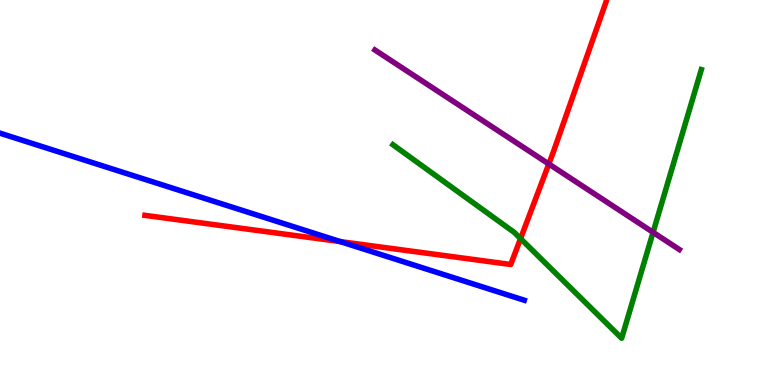[{'lines': ['blue', 'red'], 'intersections': [{'x': 4.39, 'y': 3.72}]}, {'lines': ['green', 'red'], 'intersections': [{'x': 6.72, 'y': 3.8}]}, {'lines': ['purple', 'red'], 'intersections': [{'x': 7.08, 'y': 5.74}]}, {'lines': ['blue', 'green'], 'intersections': []}, {'lines': ['blue', 'purple'], 'intersections': []}, {'lines': ['green', 'purple'], 'intersections': [{'x': 8.43, 'y': 3.97}]}]